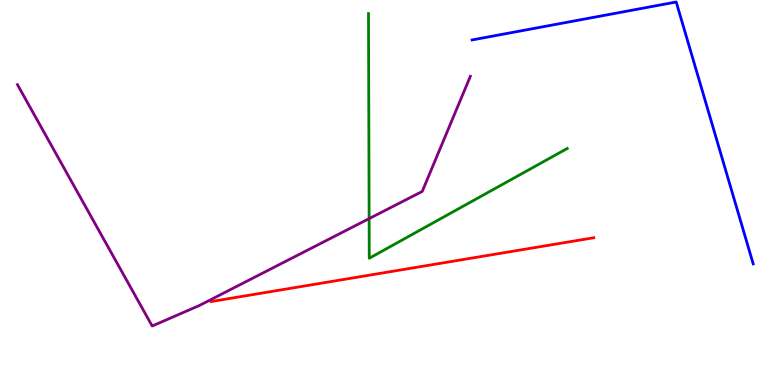[{'lines': ['blue', 'red'], 'intersections': []}, {'lines': ['green', 'red'], 'intersections': []}, {'lines': ['purple', 'red'], 'intersections': []}, {'lines': ['blue', 'green'], 'intersections': []}, {'lines': ['blue', 'purple'], 'intersections': []}, {'lines': ['green', 'purple'], 'intersections': [{'x': 4.76, 'y': 4.32}]}]